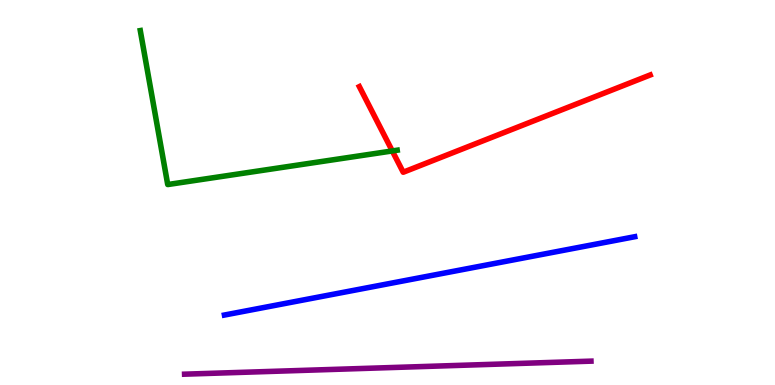[{'lines': ['blue', 'red'], 'intersections': []}, {'lines': ['green', 'red'], 'intersections': [{'x': 5.06, 'y': 6.08}]}, {'lines': ['purple', 'red'], 'intersections': []}, {'lines': ['blue', 'green'], 'intersections': []}, {'lines': ['blue', 'purple'], 'intersections': []}, {'lines': ['green', 'purple'], 'intersections': []}]